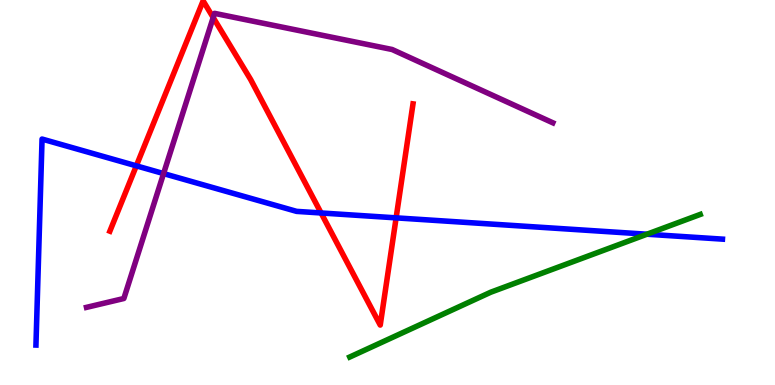[{'lines': ['blue', 'red'], 'intersections': [{'x': 1.76, 'y': 5.69}, {'x': 4.14, 'y': 4.47}, {'x': 5.11, 'y': 4.34}]}, {'lines': ['green', 'red'], 'intersections': []}, {'lines': ['purple', 'red'], 'intersections': [{'x': 2.75, 'y': 9.54}]}, {'lines': ['blue', 'green'], 'intersections': [{'x': 8.35, 'y': 3.92}]}, {'lines': ['blue', 'purple'], 'intersections': [{'x': 2.11, 'y': 5.49}]}, {'lines': ['green', 'purple'], 'intersections': []}]